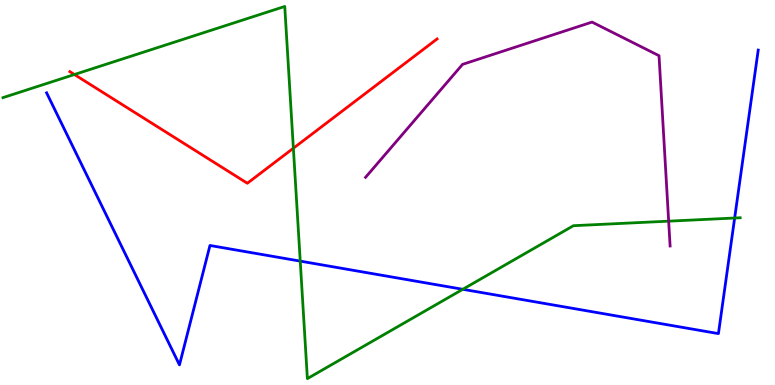[{'lines': ['blue', 'red'], 'intersections': []}, {'lines': ['green', 'red'], 'intersections': [{'x': 0.96, 'y': 8.06}, {'x': 3.79, 'y': 6.15}]}, {'lines': ['purple', 'red'], 'intersections': []}, {'lines': ['blue', 'green'], 'intersections': [{'x': 3.87, 'y': 3.22}, {'x': 5.97, 'y': 2.49}, {'x': 9.48, 'y': 4.34}]}, {'lines': ['blue', 'purple'], 'intersections': []}, {'lines': ['green', 'purple'], 'intersections': [{'x': 8.63, 'y': 4.26}]}]